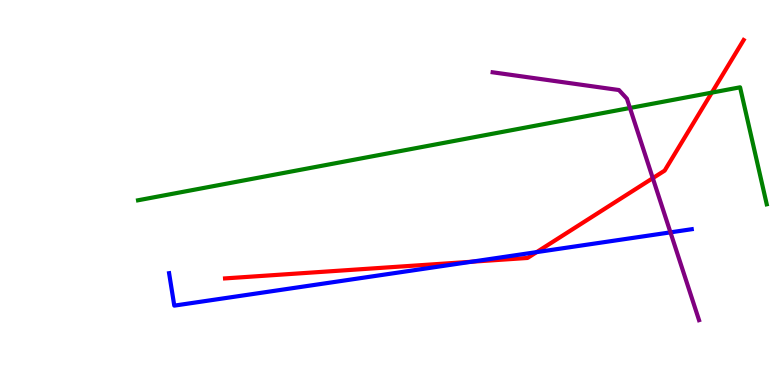[{'lines': ['blue', 'red'], 'intersections': [{'x': 6.08, 'y': 3.2}, {'x': 6.92, 'y': 3.45}]}, {'lines': ['green', 'red'], 'intersections': [{'x': 9.18, 'y': 7.59}]}, {'lines': ['purple', 'red'], 'intersections': [{'x': 8.42, 'y': 5.37}]}, {'lines': ['blue', 'green'], 'intersections': []}, {'lines': ['blue', 'purple'], 'intersections': [{'x': 8.65, 'y': 3.96}]}, {'lines': ['green', 'purple'], 'intersections': [{'x': 8.13, 'y': 7.2}]}]